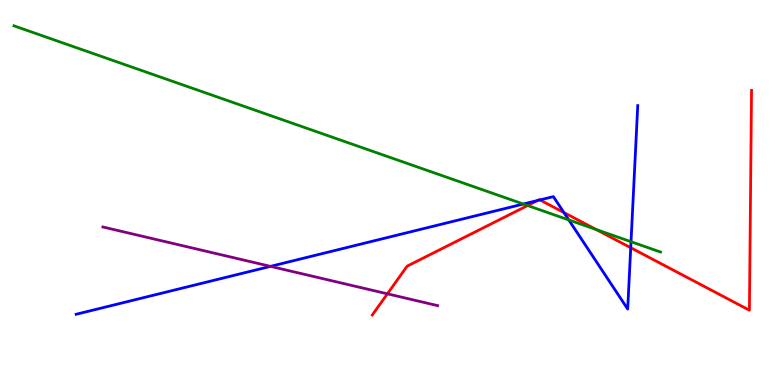[{'lines': ['blue', 'red'], 'intersections': [{'x': 6.94, 'y': 4.79}, {'x': 6.97, 'y': 4.81}, {'x': 7.28, 'y': 4.48}, {'x': 8.14, 'y': 3.57}]}, {'lines': ['green', 'red'], 'intersections': [{'x': 6.81, 'y': 4.66}, {'x': 7.69, 'y': 4.04}]}, {'lines': ['purple', 'red'], 'intersections': [{'x': 5.0, 'y': 2.37}]}, {'lines': ['blue', 'green'], 'intersections': [{'x': 6.75, 'y': 4.7}, {'x': 7.34, 'y': 4.29}, {'x': 8.14, 'y': 3.72}]}, {'lines': ['blue', 'purple'], 'intersections': [{'x': 3.49, 'y': 3.08}]}, {'lines': ['green', 'purple'], 'intersections': []}]